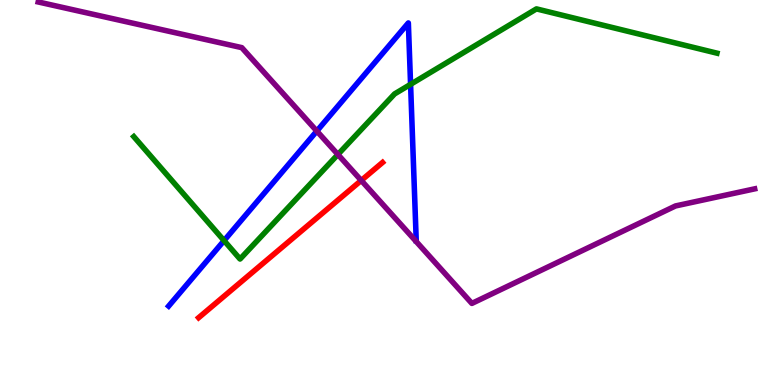[{'lines': ['blue', 'red'], 'intersections': []}, {'lines': ['green', 'red'], 'intersections': []}, {'lines': ['purple', 'red'], 'intersections': [{'x': 4.66, 'y': 5.31}]}, {'lines': ['blue', 'green'], 'intersections': [{'x': 2.89, 'y': 3.75}, {'x': 5.3, 'y': 7.81}]}, {'lines': ['blue', 'purple'], 'intersections': [{'x': 4.09, 'y': 6.6}]}, {'lines': ['green', 'purple'], 'intersections': [{'x': 4.36, 'y': 5.99}]}]